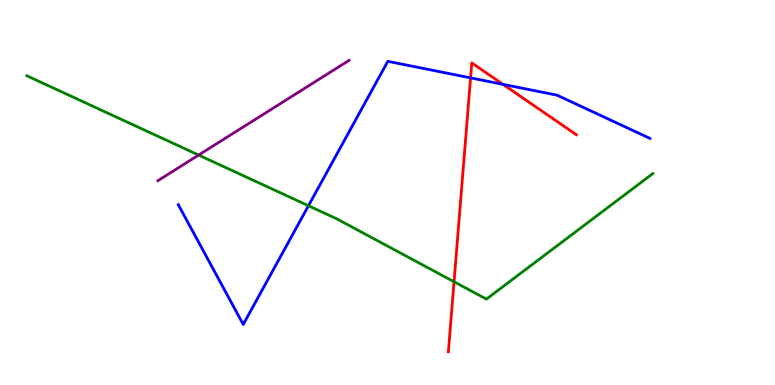[{'lines': ['blue', 'red'], 'intersections': [{'x': 6.07, 'y': 7.98}, {'x': 6.49, 'y': 7.81}]}, {'lines': ['green', 'red'], 'intersections': [{'x': 5.86, 'y': 2.68}]}, {'lines': ['purple', 'red'], 'intersections': []}, {'lines': ['blue', 'green'], 'intersections': [{'x': 3.98, 'y': 4.66}]}, {'lines': ['blue', 'purple'], 'intersections': []}, {'lines': ['green', 'purple'], 'intersections': [{'x': 2.56, 'y': 5.97}]}]